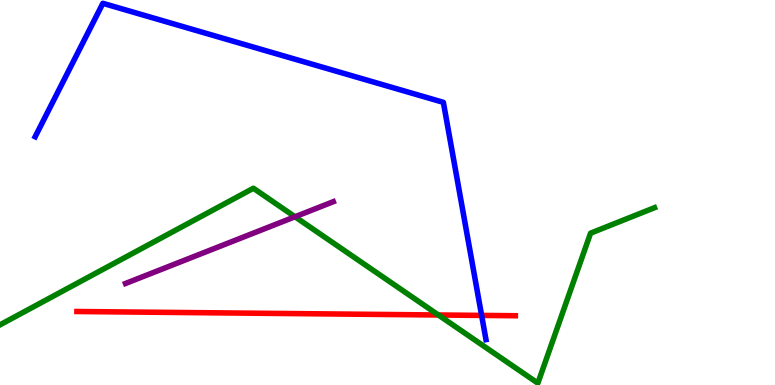[{'lines': ['blue', 'red'], 'intersections': [{'x': 6.21, 'y': 1.81}]}, {'lines': ['green', 'red'], 'intersections': [{'x': 5.66, 'y': 1.82}]}, {'lines': ['purple', 'red'], 'intersections': []}, {'lines': ['blue', 'green'], 'intersections': []}, {'lines': ['blue', 'purple'], 'intersections': []}, {'lines': ['green', 'purple'], 'intersections': [{'x': 3.81, 'y': 4.37}]}]